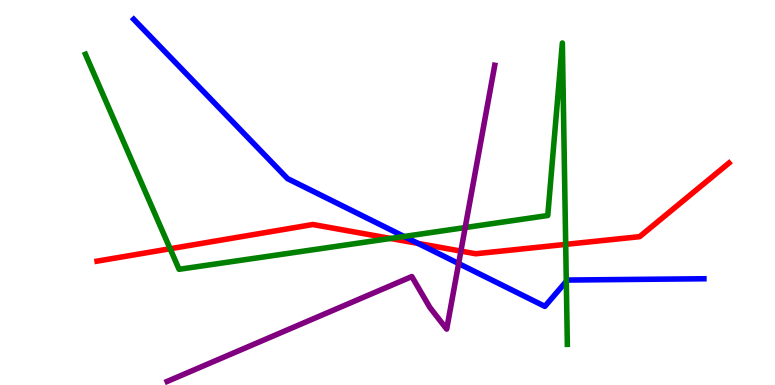[{'lines': ['blue', 'red'], 'intersections': [{'x': 5.39, 'y': 3.68}]}, {'lines': ['green', 'red'], 'intersections': [{'x': 2.2, 'y': 3.54}, {'x': 5.04, 'y': 3.81}, {'x': 7.3, 'y': 3.65}]}, {'lines': ['purple', 'red'], 'intersections': [{'x': 5.95, 'y': 3.48}]}, {'lines': ['blue', 'green'], 'intersections': [{'x': 5.21, 'y': 3.86}, {'x': 7.31, 'y': 2.69}]}, {'lines': ['blue', 'purple'], 'intersections': [{'x': 5.92, 'y': 3.15}]}, {'lines': ['green', 'purple'], 'intersections': [{'x': 6.0, 'y': 4.09}]}]